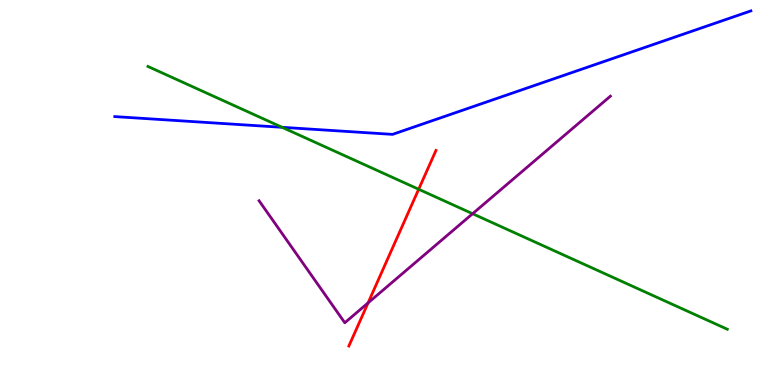[{'lines': ['blue', 'red'], 'intersections': []}, {'lines': ['green', 'red'], 'intersections': [{'x': 5.4, 'y': 5.08}]}, {'lines': ['purple', 'red'], 'intersections': [{'x': 4.75, 'y': 2.13}]}, {'lines': ['blue', 'green'], 'intersections': [{'x': 3.64, 'y': 6.69}]}, {'lines': ['blue', 'purple'], 'intersections': []}, {'lines': ['green', 'purple'], 'intersections': [{'x': 6.1, 'y': 4.45}]}]